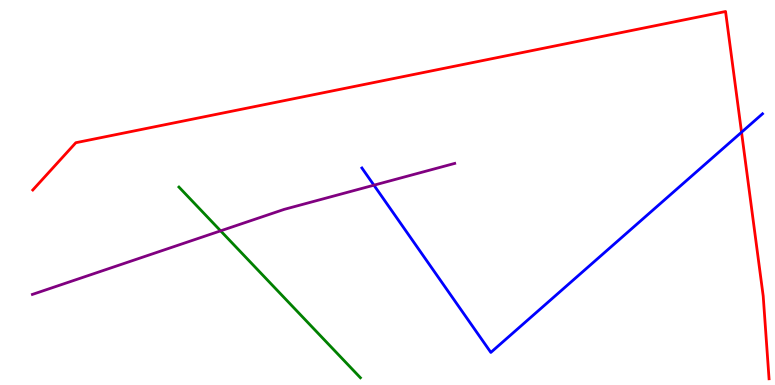[{'lines': ['blue', 'red'], 'intersections': [{'x': 9.57, 'y': 6.57}]}, {'lines': ['green', 'red'], 'intersections': []}, {'lines': ['purple', 'red'], 'intersections': []}, {'lines': ['blue', 'green'], 'intersections': []}, {'lines': ['blue', 'purple'], 'intersections': [{'x': 4.82, 'y': 5.19}]}, {'lines': ['green', 'purple'], 'intersections': [{'x': 2.85, 'y': 4.0}]}]